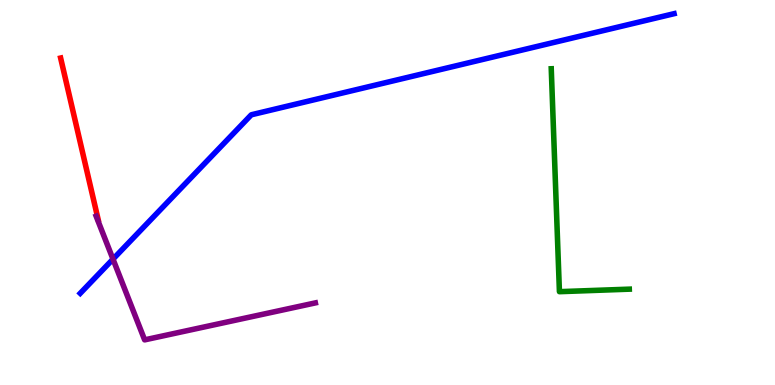[{'lines': ['blue', 'red'], 'intersections': []}, {'lines': ['green', 'red'], 'intersections': []}, {'lines': ['purple', 'red'], 'intersections': []}, {'lines': ['blue', 'green'], 'intersections': []}, {'lines': ['blue', 'purple'], 'intersections': [{'x': 1.46, 'y': 3.27}]}, {'lines': ['green', 'purple'], 'intersections': []}]